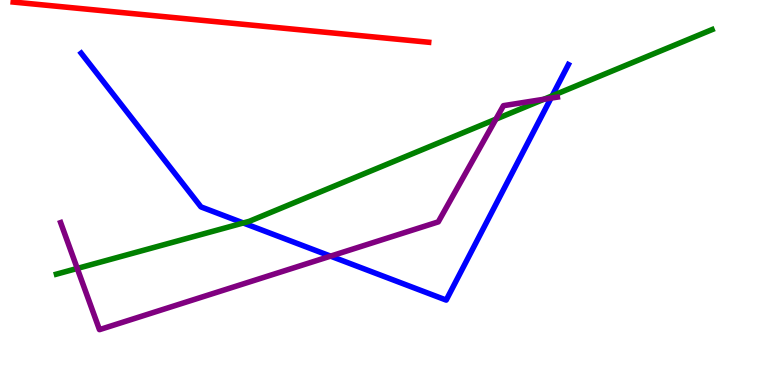[{'lines': ['blue', 'red'], 'intersections': []}, {'lines': ['green', 'red'], 'intersections': []}, {'lines': ['purple', 'red'], 'intersections': []}, {'lines': ['blue', 'green'], 'intersections': [{'x': 3.14, 'y': 4.21}, {'x': 7.12, 'y': 7.51}]}, {'lines': ['blue', 'purple'], 'intersections': [{'x': 4.27, 'y': 3.35}, {'x': 7.11, 'y': 7.45}]}, {'lines': ['green', 'purple'], 'intersections': [{'x': 0.997, 'y': 3.03}, {'x': 6.4, 'y': 6.91}, {'x': 7.02, 'y': 7.42}]}]